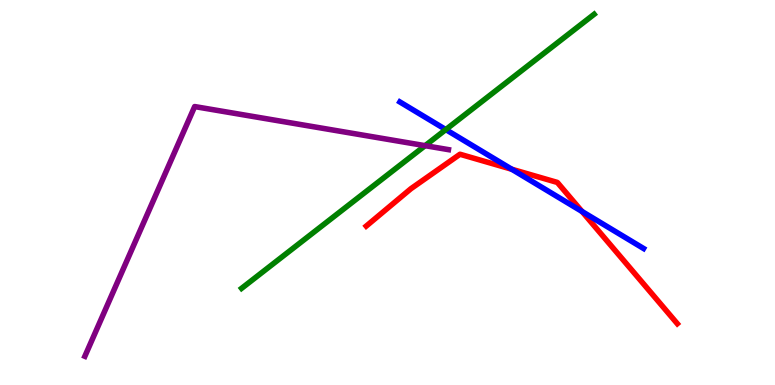[{'lines': ['blue', 'red'], 'intersections': [{'x': 6.6, 'y': 5.6}, {'x': 7.51, 'y': 4.51}]}, {'lines': ['green', 'red'], 'intersections': []}, {'lines': ['purple', 'red'], 'intersections': []}, {'lines': ['blue', 'green'], 'intersections': [{'x': 5.75, 'y': 6.63}]}, {'lines': ['blue', 'purple'], 'intersections': []}, {'lines': ['green', 'purple'], 'intersections': [{'x': 5.49, 'y': 6.22}]}]